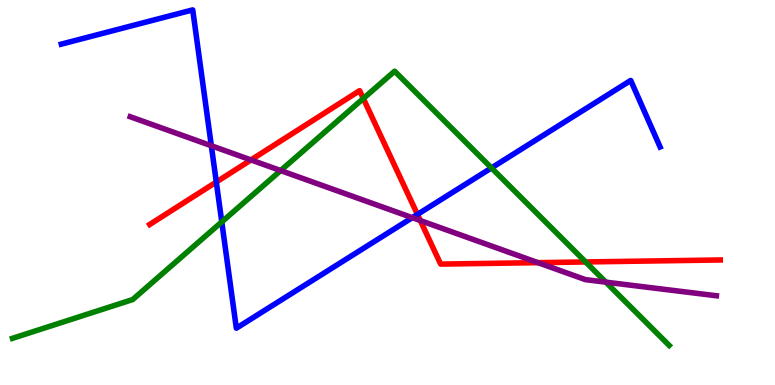[{'lines': ['blue', 'red'], 'intersections': [{'x': 2.79, 'y': 5.27}, {'x': 5.39, 'y': 4.43}]}, {'lines': ['green', 'red'], 'intersections': [{'x': 4.69, 'y': 7.44}, {'x': 7.56, 'y': 3.2}]}, {'lines': ['purple', 'red'], 'intersections': [{'x': 3.24, 'y': 5.85}, {'x': 5.42, 'y': 4.27}, {'x': 6.94, 'y': 3.18}]}, {'lines': ['blue', 'green'], 'intersections': [{'x': 2.86, 'y': 4.24}, {'x': 6.34, 'y': 5.64}]}, {'lines': ['blue', 'purple'], 'intersections': [{'x': 2.73, 'y': 6.21}, {'x': 5.32, 'y': 4.35}]}, {'lines': ['green', 'purple'], 'intersections': [{'x': 3.62, 'y': 5.57}, {'x': 7.82, 'y': 2.67}]}]